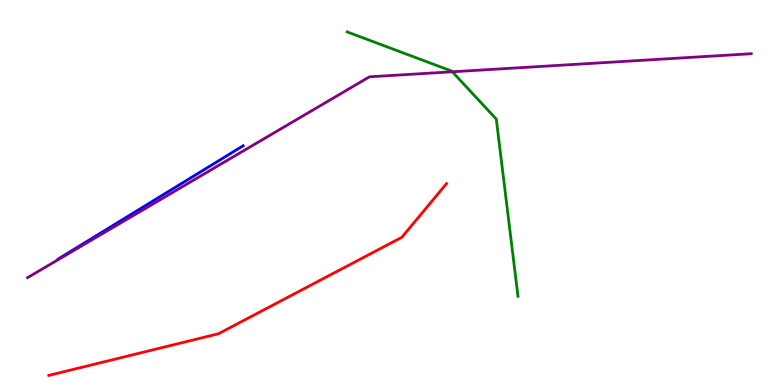[{'lines': ['blue', 'red'], 'intersections': []}, {'lines': ['green', 'red'], 'intersections': []}, {'lines': ['purple', 'red'], 'intersections': []}, {'lines': ['blue', 'green'], 'intersections': []}, {'lines': ['blue', 'purple'], 'intersections': []}, {'lines': ['green', 'purple'], 'intersections': [{'x': 5.84, 'y': 8.14}]}]